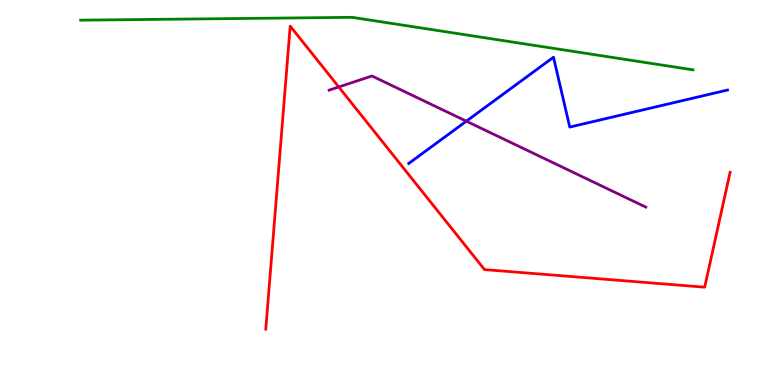[{'lines': ['blue', 'red'], 'intersections': []}, {'lines': ['green', 'red'], 'intersections': []}, {'lines': ['purple', 'red'], 'intersections': [{'x': 4.37, 'y': 7.74}]}, {'lines': ['blue', 'green'], 'intersections': []}, {'lines': ['blue', 'purple'], 'intersections': [{'x': 6.02, 'y': 6.85}]}, {'lines': ['green', 'purple'], 'intersections': []}]